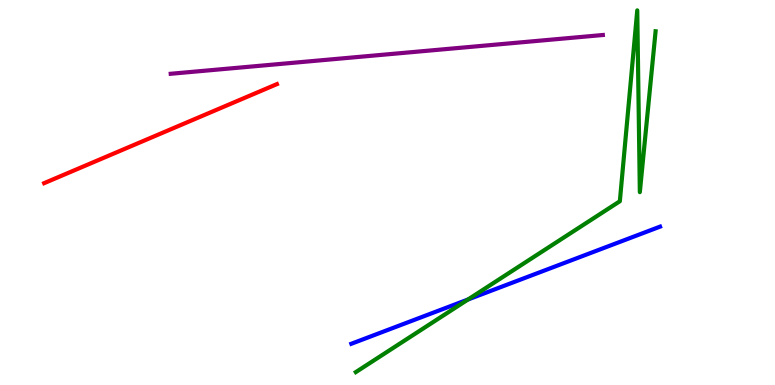[{'lines': ['blue', 'red'], 'intersections': []}, {'lines': ['green', 'red'], 'intersections': []}, {'lines': ['purple', 'red'], 'intersections': []}, {'lines': ['blue', 'green'], 'intersections': [{'x': 6.04, 'y': 2.22}]}, {'lines': ['blue', 'purple'], 'intersections': []}, {'lines': ['green', 'purple'], 'intersections': []}]